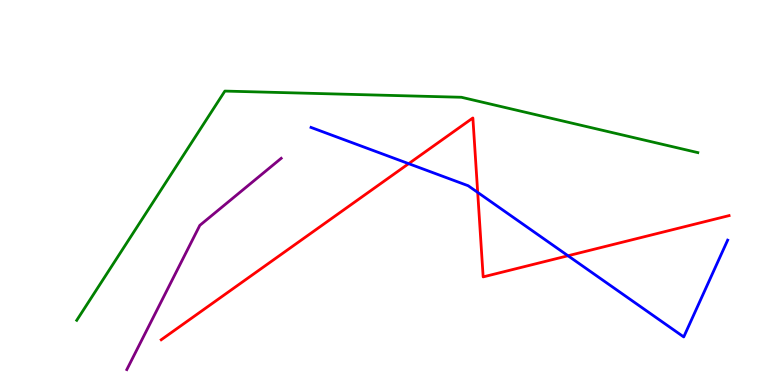[{'lines': ['blue', 'red'], 'intersections': [{'x': 5.27, 'y': 5.75}, {'x': 6.16, 'y': 5.0}, {'x': 7.33, 'y': 3.36}]}, {'lines': ['green', 'red'], 'intersections': []}, {'lines': ['purple', 'red'], 'intersections': []}, {'lines': ['blue', 'green'], 'intersections': []}, {'lines': ['blue', 'purple'], 'intersections': []}, {'lines': ['green', 'purple'], 'intersections': []}]